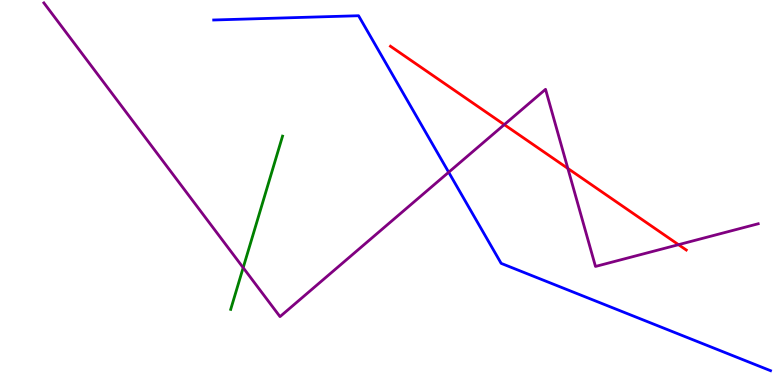[{'lines': ['blue', 'red'], 'intersections': []}, {'lines': ['green', 'red'], 'intersections': []}, {'lines': ['purple', 'red'], 'intersections': [{'x': 6.51, 'y': 6.76}, {'x': 7.33, 'y': 5.62}, {'x': 8.76, 'y': 3.64}]}, {'lines': ['blue', 'green'], 'intersections': []}, {'lines': ['blue', 'purple'], 'intersections': [{'x': 5.79, 'y': 5.53}]}, {'lines': ['green', 'purple'], 'intersections': [{'x': 3.14, 'y': 3.05}]}]